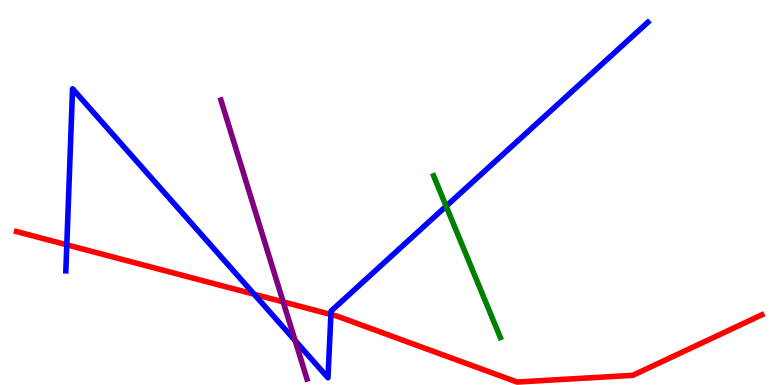[{'lines': ['blue', 'red'], 'intersections': [{'x': 0.862, 'y': 3.64}, {'x': 3.28, 'y': 2.36}, {'x': 4.27, 'y': 1.83}]}, {'lines': ['green', 'red'], 'intersections': []}, {'lines': ['purple', 'red'], 'intersections': [{'x': 3.65, 'y': 2.16}]}, {'lines': ['blue', 'green'], 'intersections': [{'x': 5.76, 'y': 4.64}]}, {'lines': ['blue', 'purple'], 'intersections': [{'x': 3.81, 'y': 1.15}]}, {'lines': ['green', 'purple'], 'intersections': []}]